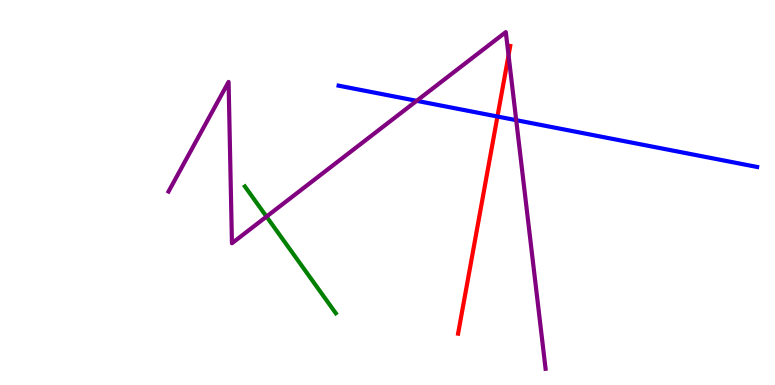[{'lines': ['blue', 'red'], 'intersections': [{'x': 6.42, 'y': 6.97}]}, {'lines': ['green', 'red'], 'intersections': []}, {'lines': ['purple', 'red'], 'intersections': [{'x': 6.56, 'y': 8.56}]}, {'lines': ['blue', 'green'], 'intersections': []}, {'lines': ['blue', 'purple'], 'intersections': [{'x': 5.38, 'y': 7.38}, {'x': 6.66, 'y': 6.88}]}, {'lines': ['green', 'purple'], 'intersections': [{'x': 3.44, 'y': 4.37}]}]